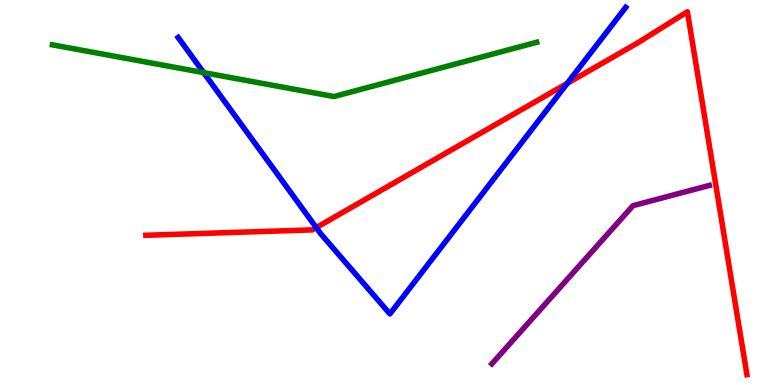[{'lines': ['blue', 'red'], 'intersections': [{'x': 4.08, 'y': 4.09}, {'x': 7.32, 'y': 7.83}]}, {'lines': ['green', 'red'], 'intersections': []}, {'lines': ['purple', 'red'], 'intersections': []}, {'lines': ['blue', 'green'], 'intersections': [{'x': 2.63, 'y': 8.11}]}, {'lines': ['blue', 'purple'], 'intersections': []}, {'lines': ['green', 'purple'], 'intersections': []}]